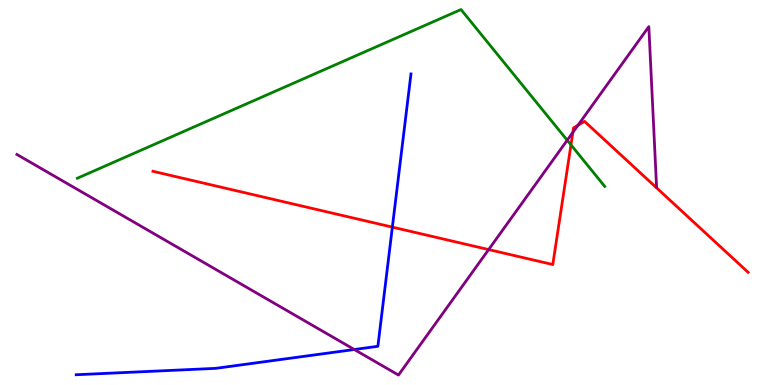[{'lines': ['blue', 'red'], 'intersections': [{'x': 5.06, 'y': 4.1}]}, {'lines': ['green', 'red'], 'intersections': [{'x': 7.37, 'y': 6.24}]}, {'lines': ['purple', 'red'], 'intersections': [{'x': 6.31, 'y': 3.52}, {'x': 7.39, 'y': 6.56}, {'x': 7.46, 'y': 6.75}]}, {'lines': ['blue', 'green'], 'intersections': []}, {'lines': ['blue', 'purple'], 'intersections': [{'x': 4.57, 'y': 0.922}]}, {'lines': ['green', 'purple'], 'intersections': [{'x': 7.32, 'y': 6.36}]}]